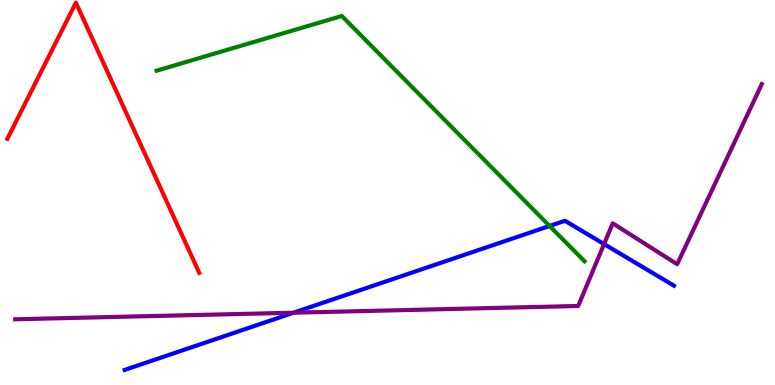[{'lines': ['blue', 'red'], 'intersections': []}, {'lines': ['green', 'red'], 'intersections': []}, {'lines': ['purple', 'red'], 'intersections': []}, {'lines': ['blue', 'green'], 'intersections': [{'x': 7.09, 'y': 4.13}]}, {'lines': ['blue', 'purple'], 'intersections': [{'x': 3.79, 'y': 1.88}, {'x': 7.79, 'y': 3.66}]}, {'lines': ['green', 'purple'], 'intersections': []}]